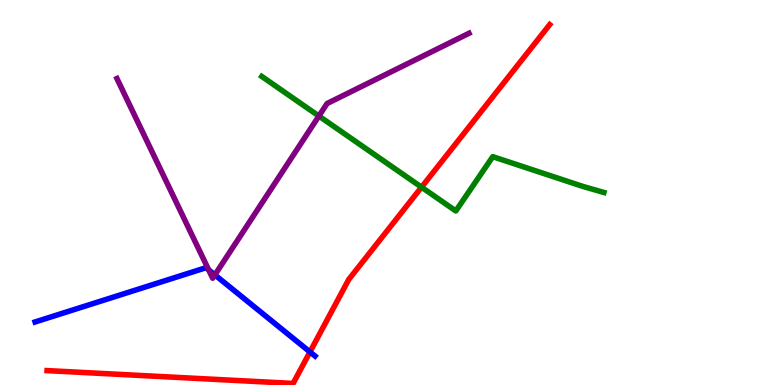[{'lines': ['blue', 'red'], 'intersections': [{'x': 4.0, 'y': 0.859}]}, {'lines': ['green', 'red'], 'intersections': [{'x': 5.44, 'y': 5.14}]}, {'lines': ['purple', 'red'], 'intersections': []}, {'lines': ['blue', 'green'], 'intersections': []}, {'lines': ['blue', 'purple'], 'intersections': [{'x': 2.69, 'y': 2.99}, {'x': 2.77, 'y': 2.86}]}, {'lines': ['green', 'purple'], 'intersections': [{'x': 4.11, 'y': 6.99}]}]